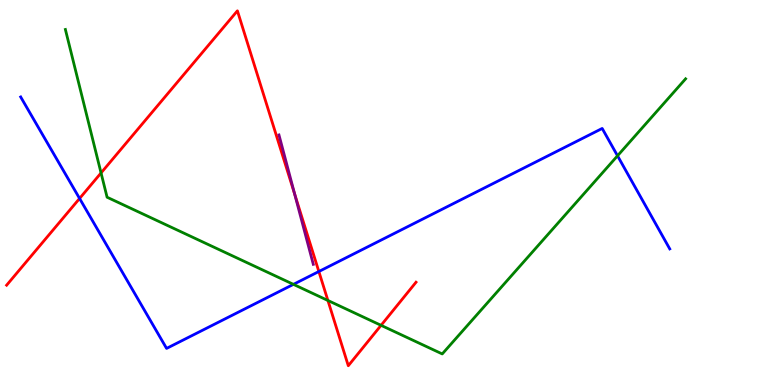[{'lines': ['blue', 'red'], 'intersections': [{'x': 1.03, 'y': 4.85}, {'x': 4.11, 'y': 2.95}]}, {'lines': ['green', 'red'], 'intersections': [{'x': 1.3, 'y': 5.51}, {'x': 4.23, 'y': 2.2}, {'x': 4.92, 'y': 1.55}]}, {'lines': ['purple', 'red'], 'intersections': [{'x': 3.8, 'y': 4.96}]}, {'lines': ['blue', 'green'], 'intersections': [{'x': 3.79, 'y': 2.61}, {'x': 7.97, 'y': 5.95}]}, {'lines': ['blue', 'purple'], 'intersections': []}, {'lines': ['green', 'purple'], 'intersections': []}]